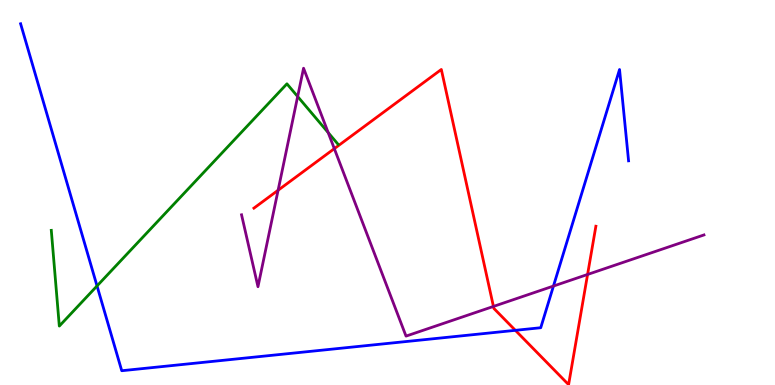[{'lines': ['blue', 'red'], 'intersections': [{'x': 6.65, 'y': 1.42}]}, {'lines': ['green', 'red'], 'intersections': []}, {'lines': ['purple', 'red'], 'intersections': [{'x': 3.59, 'y': 5.06}, {'x': 4.31, 'y': 6.14}, {'x': 6.37, 'y': 2.04}, {'x': 7.58, 'y': 2.87}]}, {'lines': ['blue', 'green'], 'intersections': [{'x': 1.25, 'y': 2.57}]}, {'lines': ['blue', 'purple'], 'intersections': [{'x': 7.14, 'y': 2.57}]}, {'lines': ['green', 'purple'], 'intersections': [{'x': 3.84, 'y': 7.49}, {'x': 4.23, 'y': 6.56}]}]